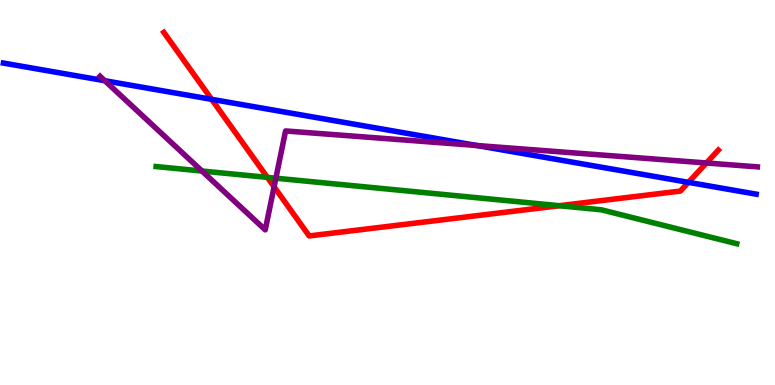[{'lines': ['blue', 'red'], 'intersections': [{'x': 2.73, 'y': 7.42}, {'x': 8.88, 'y': 5.26}]}, {'lines': ['green', 'red'], 'intersections': [{'x': 3.45, 'y': 5.39}, {'x': 7.22, 'y': 4.66}]}, {'lines': ['purple', 'red'], 'intersections': [{'x': 3.54, 'y': 5.15}, {'x': 9.11, 'y': 5.77}]}, {'lines': ['blue', 'green'], 'intersections': []}, {'lines': ['blue', 'purple'], 'intersections': [{'x': 1.35, 'y': 7.9}, {'x': 6.15, 'y': 6.22}]}, {'lines': ['green', 'purple'], 'intersections': [{'x': 2.61, 'y': 5.56}, {'x': 3.56, 'y': 5.37}]}]